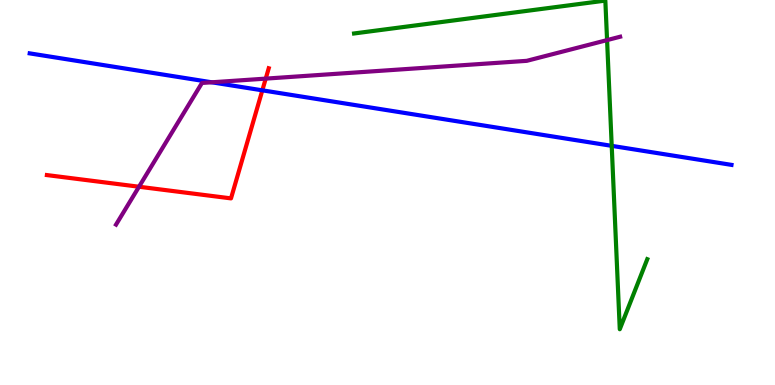[{'lines': ['blue', 'red'], 'intersections': [{'x': 3.38, 'y': 7.65}]}, {'lines': ['green', 'red'], 'intersections': []}, {'lines': ['purple', 'red'], 'intersections': [{'x': 1.79, 'y': 5.15}, {'x': 3.43, 'y': 7.96}]}, {'lines': ['blue', 'green'], 'intersections': [{'x': 7.89, 'y': 6.21}]}, {'lines': ['blue', 'purple'], 'intersections': [{'x': 2.73, 'y': 7.86}]}, {'lines': ['green', 'purple'], 'intersections': [{'x': 7.83, 'y': 8.96}]}]